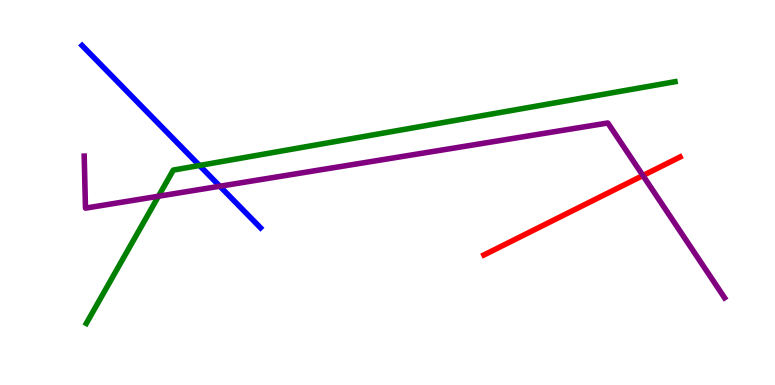[{'lines': ['blue', 'red'], 'intersections': []}, {'lines': ['green', 'red'], 'intersections': []}, {'lines': ['purple', 'red'], 'intersections': [{'x': 8.3, 'y': 5.44}]}, {'lines': ['blue', 'green'], 'intersections': [{'x': 2.57, 'y': 5.7}]}, {'lines': ['blue', 'purple'], 'intersections': [{'x': 2.84, 'y': 5.16}]}, {'lines': ['green', 'purple'], 'intersections': [{'x': 2.04, 'y': 4.9}]}]